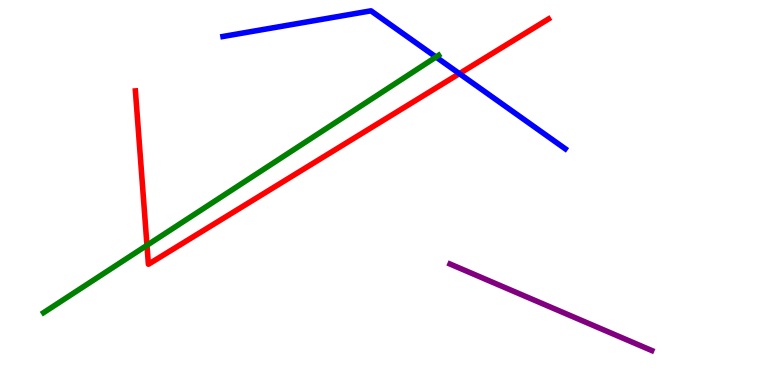[{'lines': ['blue', 'red'], 'intersections': [{'x': 5.93, 'y': 8.09}]}, {'lines': ['green', 'red'], 'intersections': [{'x': 1.9, 'y': 3.63}]}, {'lines': ['purple', 'red'], 'intersections': []}, {'lines': ['blue', 'green'], 'intersections': [{'x': 5.63, 'y': 8.52}]}, {'lines': ['blue', 'purple'], 'intersections': []}, {'lines': ['green', 'purple'], 'intersections': []}]